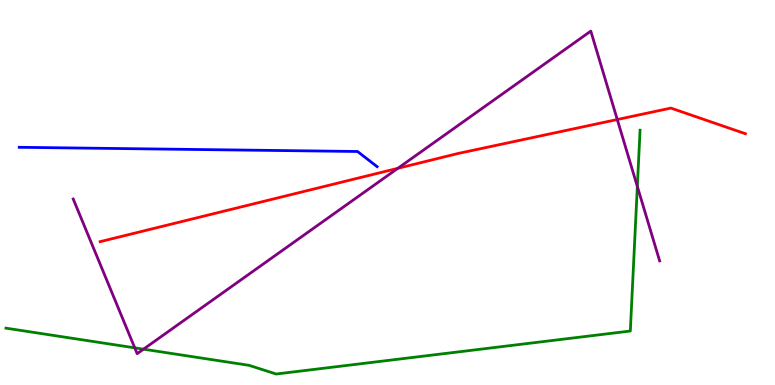[{'lines': ['blue', 'red'], 'intersections': []}, {'lines': ['green', 'red'], 'intersections': []}, {'lines': ['purple', 'red'], 'intersections': [{'x': 5.13, 'y': 5.63}, {'x': 7.96, 'y': 6.9}]}, {'lines': ['blue', 'green'], 'intersections': []}, {'lines': ['blue', 'purple'], 'intersections': []}, {'lines': ['green', 'purple'], 'intersections': [{'x': 1.74, 'y': 0.965}, {'x': 1.85, 'y': 0.93}, {'x': 8.22, 'y': 5.16}]}]